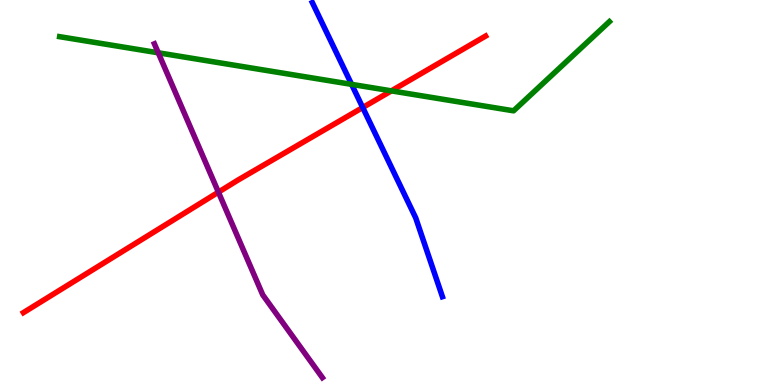[{'lines': ['blue', 'red'], 'intersections': [{'x': 4.68, 'y': 7.21}]}, {'lines': ['green', 'red'], 'intersections': [{'x': 5.05, 'y': 7.64}]}, {'lines': ['purple', 'red'], 'intersections': [{'x': 2.82, 'y': 5.01}]}, {'lines': ['blue', 'green'], 'intersections': [{'x': 4.54, 'y': 7.81}]}, {'lines': ['blue', 'purple'], 'intersections': []}, {'lines': ['green', 'purple'], 'intersections': [{'x': 2.04, 'y': 8.63}]}]